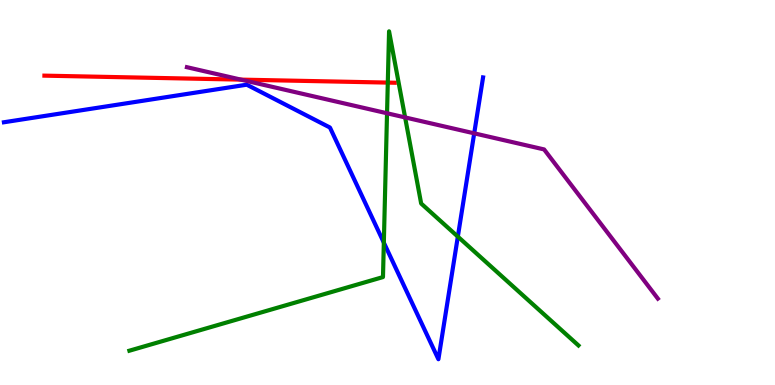[{'lines': ['blue', 'red'], 'intersections': []}, {'lines': ['green', 'red'], 'intersections': [{'x': 5.0, 'y': 7.85}]}, {'lines': ['purple', 'red'], 'intersections': [{'x': 3.11, 'y': 7.93}]}, {'lines': ['blue', 'green'], 'intersections': [{'x': 4.95, 'y': 3.7}, {'x': 5.91, 'y': 3.85}]}, {'lines': ['blue', 'purple'], 'intersections': [{'x': 6.12, 'y': 6.54}]}, {'lines': ['green', 'purple'], 'intersections': [{'x': 4.99, 'y': 7.06}, {'x': 5.23, 'y': 6.95}]}]